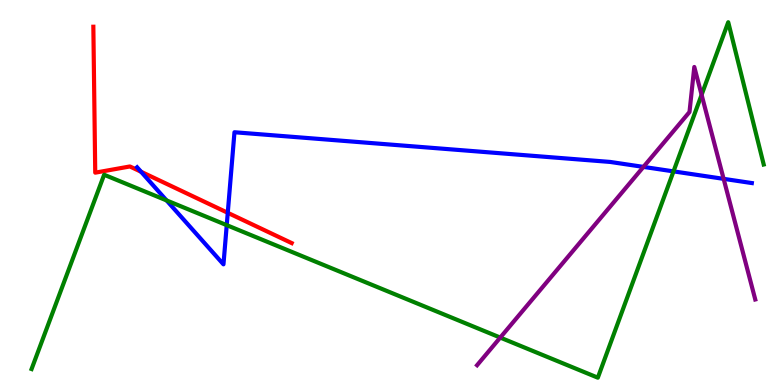[{'lines': ['blue', 'red'], 'intersections': [{'x': 1.82, 'y': 5.54}, {'x': 2.94, 'y': 4.47}]}, {'lines': ['green', 'red'], 'intersections': []}, {'lines': ['purple', 'red'], 'intersections': []}, {'lines': ['blue', 'green'], 'intersections': [{'x': 2.15, 'y': 4.79}, {'x': 2.93, 'y': 4.15}, {'x': 8.69, 'y': 5.55}]}, {'lines': ['blue', 'purple'], 'intersections': [{'x': 8.3, 'y': 5.66}, {'x': 9.34, 'y': 5.35}]}, {'lines': ['green', 'purple'], 'intersections': [{'x': 6.45, 'y': 1.23}, {'x': 9.05, 'y': 7.54}]}]